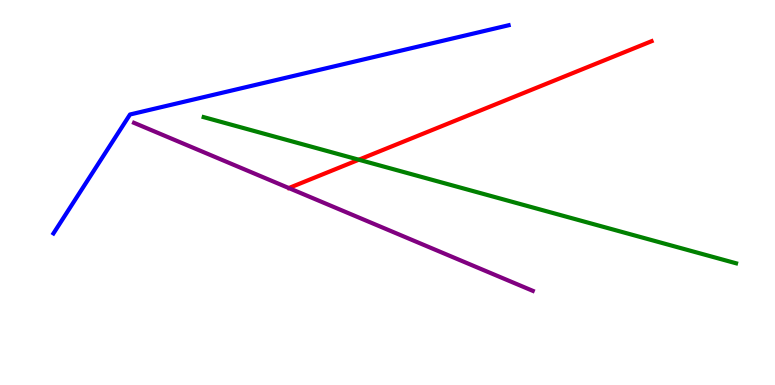[{'lines': ['blue', 'red'], 'intersections': []}, {'lines': ['green', 'red'], 'intersections': [{'x': 4.63, 'y': 5.85}]}, {'lines': ['purple', 'red'], 'intersections': []}, {'lines': ['blue', 'green'], 'intersections': []}, {'lines': ['blue', 'purple'], 'intersections': []}, {'lines': ['green', 'purple'], 'intersections': []}]